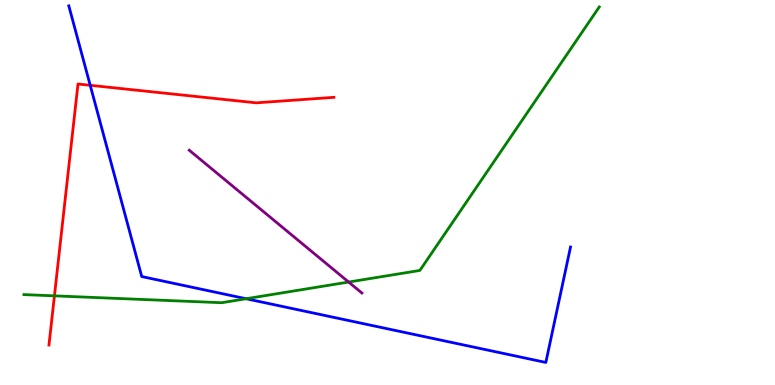[{'lines': ['blue', 'red'], 'intersections': [{'x': 1.16, 'y': 7.78}]}, {'lines': ['green', 'red'], 'intersections': [{'x': 0.702, 'y': 2.32}]}, {'lines': ['purple', 'red'], 'intersections': []}, {'lines': ['blue', 'green'], 'intersections': [{'x': 3.18, 'y': 2.24}]}, {'lines': ['blue', 'purple'], 'intersections': []}, {'lines': ['green', 'purple'], 'intersections': [{'x': 4.5, 'y': 2.67}]}]